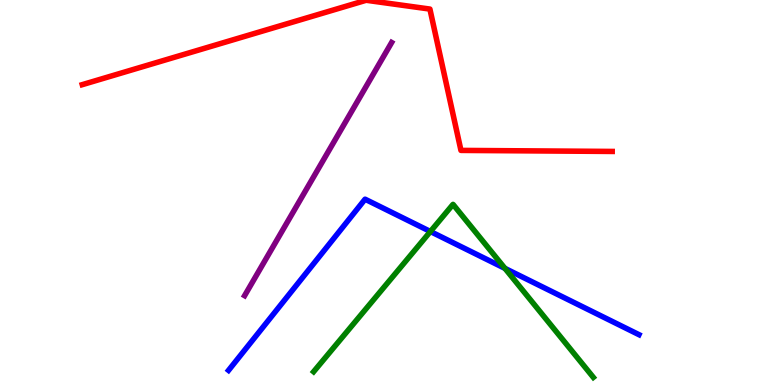[{'lines': ['blue', 'red'], 'intersections': []}, {'lines': ['green', 'red'], 'intersections': []}, {'lines': ['purple', 'red'], 'intersections': []}, {'lines': ['blue', 'green'], 'intersections': [{'x': 5.55, 'y': 3.99}, {'x': 6.52, 'y': 3.03}]}, {'lines': ['blue', 'purple'], 'intersections': []}, {'lines': ['green', 'purple'], 'intersections': []}]